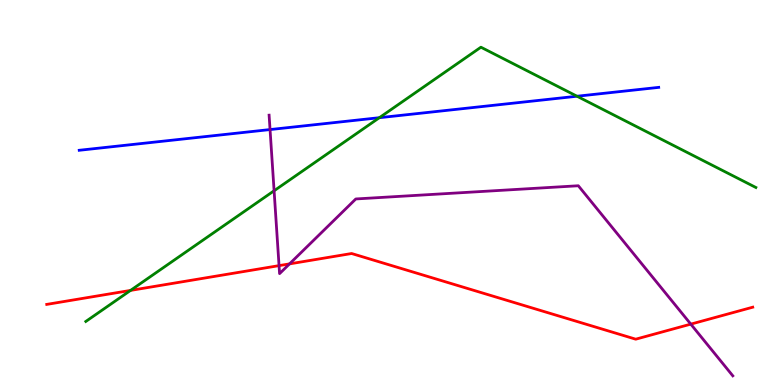[{'lines': ['blue', 'red'], 'intersections': []}, {'lines': ['green', 'red'], 'intersections': [{'x': 1.68, 'y': 2.46}]}, {'lines': ['purple', 'red'], 'intersections': [{'x': 3.6, 'y': 3.1}, {'x': 3.74, 'y': 3.15}, {'x': 8.91, 'y': 1.58}]}, {'lines': ['blue', 'green'], 'intersections': [{'x': 4.9, 'y': 6.94}, {'x': 7.45, 'y': 7.5}]}, {'lines': ['blue', 'purple'], 'intersections': [{'x': 3.48, 'y': 6.63}]}, {'lines': ['green', 'purple'], 'intersections': [{'x': 3.54, 'y': 5.05}]}]